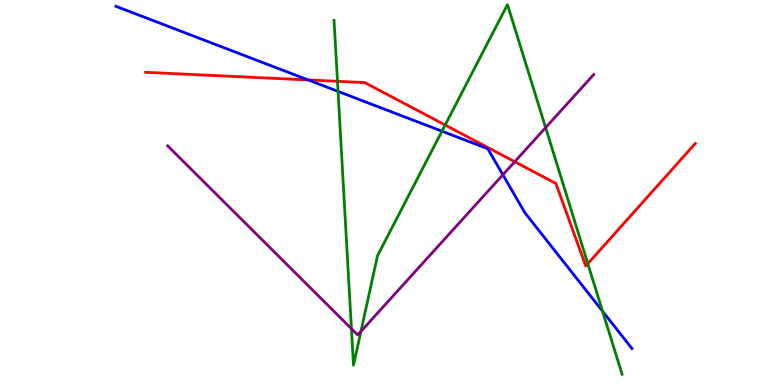[{'lines': ['blue', 'red'], 'intersections': [{'x': 3.98, 'y': 7.92}]}, {'lines': ['green', 'red'], 'intersections': [{'x': 4.35, 'y': 7.89}, {'x': 5.74, 'y': 6.75}, {'x': 7.58, 'y': 3.15}]}, {'lines': ['purple', 'red'], 'intersections': [{'x': 6.64, 'y': 5.8}]}, {'lines': ['blue', 'green'], 'intersections': [{'x': 4.36, 'y': 7.63}, {'x': 5.7, 'y': 6.59}, {'x': 7.77, 'y': 1.92}]}, {'lines': ['blue', 'purple'], 'intersections': [{'x': 6.49, 'y': 5.46}]}, {'lines': ['green', 'purple'], 'intersections': [{'x': 4.53, 'y': 1.46}, {'x': 4.66, 'y': 1.39}, {'x': 7.04, 'y': 6.69}]}]